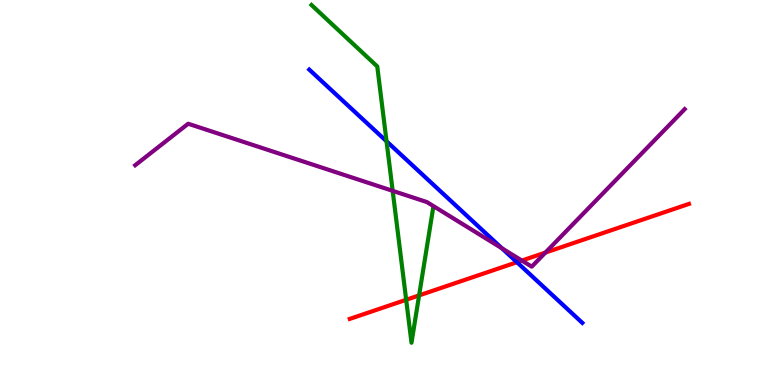[{'lines': ['blue', 'red'], 'intersections': [{'x': 6.67, 'y': 3.19}]}, {'lines': ['green', 'red'], 'intersections': [{'x': 5.24, 'y': 2.21}, {'x': 5.41, 'y': 2.33}]}, {'lines': ['purple', 'red'], 'intersections': [{'x': 6.73, 'y': 3.23}, {'x': 7.04, 'y': 3.44}]}, {'lines': ['blue', 'green'], 'intersections': [{'x': 4.99, 'y': 6.33}]}, {'lines': ['blue', 'purple'], 'intersections': [{'x': 6.48, 'y': 3.55}]}, {'lines': ['green', 'purple'], 'intersections': [{'x': 5.07, 'y': 5.04}]}]